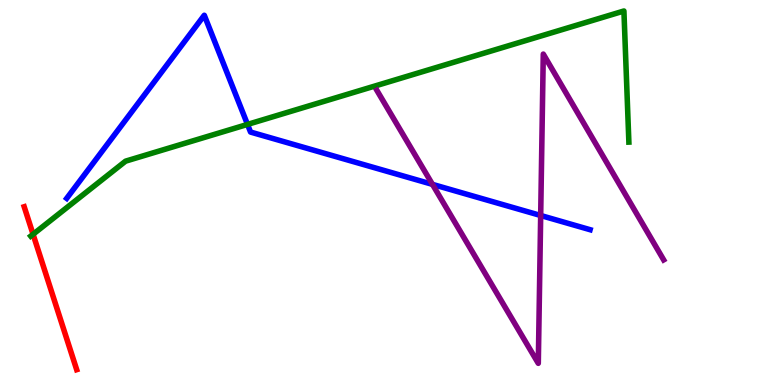[{'lines': ['blue', 'red'], 'intersections': []}, {'lines': ['green', 'red'], 'intersections': [{'x': 0.427, 'y': 3.91}]}, {'lines': ['purple', 'red'], 'intersections': []}, {'lines': ['blue', 'green'], 'intersections': [{'x': 3.19, 'y': 6.77}]}, {'lines': ['blue', 'purple'], 'intersections': [{'x': 5.58, 'y': 5.21}, {'x': 6.98, 'y': 4.4}]}, {'lines': ['green', 'purple'], 'intersections': []}]